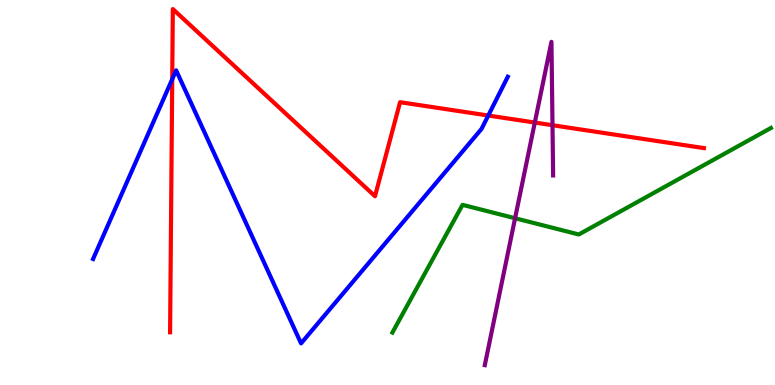[{'lines': ['blue', 'red'], 'intersections': [{'x': 2.22, 'y': 7.94}, {'x': 6.3, 'y': 7.0}]}, {'lines': ['green', 'red'], 'intersections': []}, {'lines': ['purple', 'red'], 'intersections': [{'x': 6.9, 'y': 6.82}, {'x': 7.13, 'y': 6.75}]}, {'lines': ['blue', 'green'], 'intersections': []}, {'lines': ['blue', 'purple'], 'intersections': []}, {'lines': ['green', 'purple'], 'intersections': [{'x': 6.65, 'y': 4.33}]}]